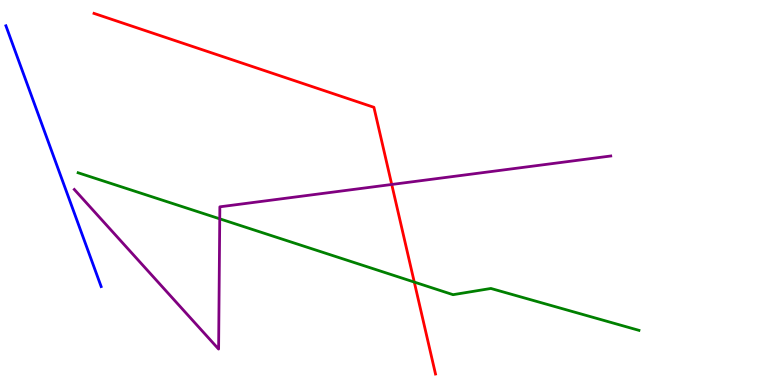[{'lines': ['blue', 'red'], 'intersections': []}, {'lines': ['green', 'red'], 'intersections': [{'x': 5.35, 'y': 2.67}]}, {'lines': ['purple', 'red'], 'intersections': [{'x': 5.05, 'y': 5.21}]}, {'lines': ['blue', 'green'], 'intersections': []}, {'lines': ['blue', 'purple'], 'intersections': []}, {'lines': ['green', 'purple'], 'intersections': [{'x': 2.84, 'y': 4.32}]}]